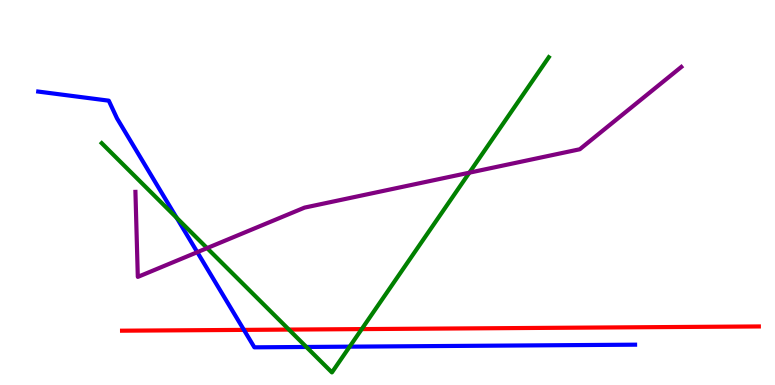[{'lines': ['blue', 'red'], 'intersections': [{'x': 3.15, 'y': 1.43}]}, {'lines': ['green', 'red'], 'intersections': [{'x': 3.73, 'y': 1.44}, {'x': 4.67, 'y': 1.45}]}, {'lines': ['purple', 'red'], 'intersections': []}, {'lines': ['blue', 'green'], 'intersections': [{'x': 2.28, 'y': 4.34}, {'x': 3.95, 'y': 0.988}, {'x': 4.51, 'y': 0.996}]}, {'lines': ['blue', 'purple'], 'intersections': [{'x': 2.55, 'y': 3.45}]}, {'lines': ['green', 'purple'], 'intersections': [{'x': 2.67, 'y': 3.56}, {'x': 6.06, 'y': 5.51}]}]